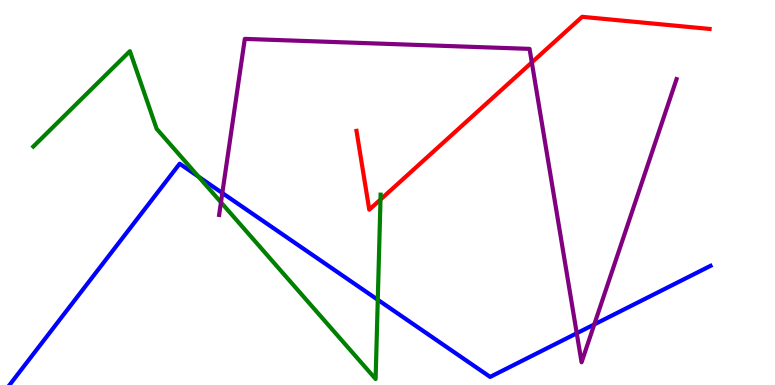[{'lines': ['blue', 'red'], 'intersections': []}, {'lines': ['green', 'red'], 'intersections': [{'x': 4.91, 'y': 4.82}]}, {'lines': ['purple', 'red'], 'intersections': [{'x': 6.86, 'y': 8.38}]}, {'lines': ['blue', 'green'], 'intersections': [{'x': 2.56, 'y': 5.41}, {'x': 4.87, 'y': 2.21}]}, {'lines': ['blue', 'purple'], 'intersections': [{'x': 2.87, 'y': 4.99}, {'x': 7.44, 'y': 1.34}, {'x': 7.67, 'y': 1.57}]}, {'lines': ['green', 'purple'], 'intersections': [{'x': 2.85, 'y': 4.75}]}]